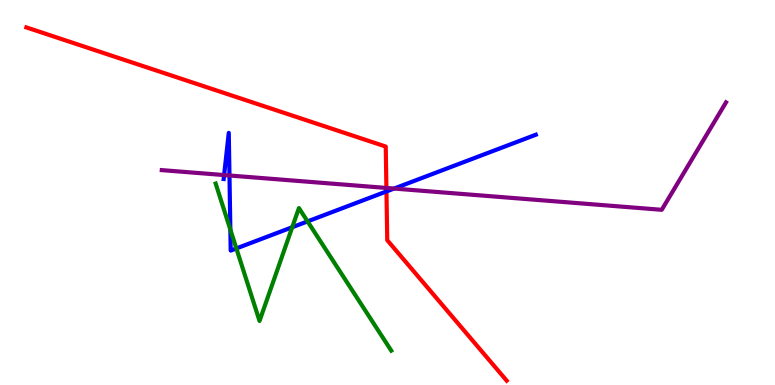[{'lines': ['blue', 'red'], 'intersections': [{'x': 4.99, 'y': 5.03}]}, {'lines': ['green', 'red'], 'intersections': []}, {'lines': ['purple', 'red'], 'intersections': [{'x': 4.99, 'y': 5.12}]}, {'lines': ['blue', 'green'], 'intersections': [{'x': 2.97, 'y': 4.04}, {'x': 3.05, 'y': 3.55}, {'x': 3.77, 'y': 4.1}, {'x': 3.97, 'y': 4.25}]}, {'lines': ['blue', 'purple'], 'intersections': [{'x': 2.89, 'y': 5.45}, {'x': 2.96, 'y': 5.44}, {'x': 5.08, 'y': 5.1}]}, {'lines': ['green', 'purple'], 'intersections': []}]